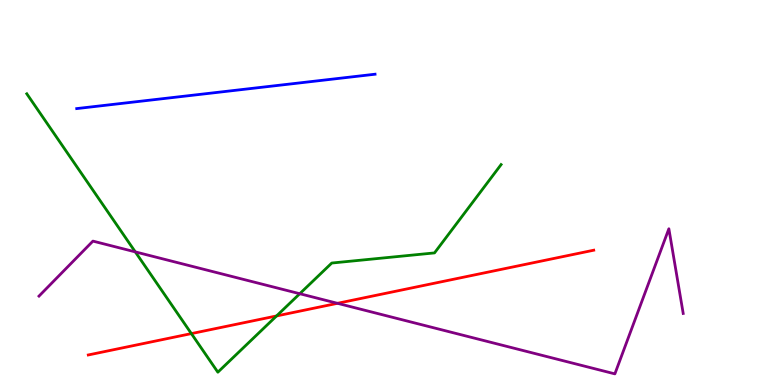[{'lines': ['blue', 'red'], 'intersections': []}, {'lines': ['green', 'red'], 'intersections': [{'x': 2.47, 'y': 1.34}, {'x': 3.57, 'y': 1.79}]}, {'lines': ['purple', 'red'], 'intersections': [{'x': 4.35, 'y': 2.12}]}, {'lines': ['blue', 'green'], 'intersections': []}, {'lines': ['blue', 'purple'], 'intersections': []}, {'lines': ['green', 'purple'], 'intersections': [{'x': 1.75, 'y': 3.46}, {'x': 3.87, 'y': 2.37}]}]